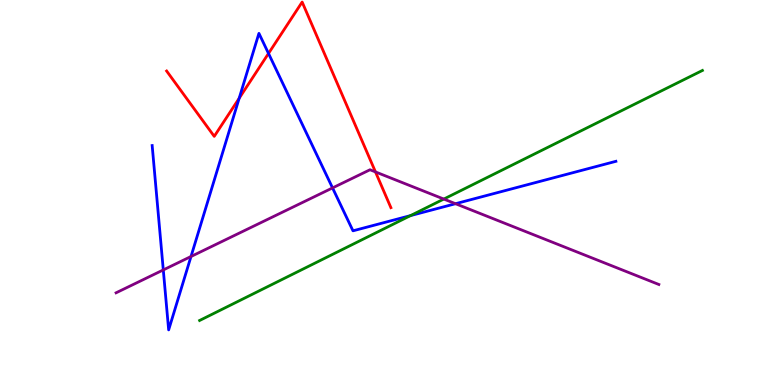[{'lines': ['blue', 'red'], 'intersections': [{'x': 3.09, 'y': 7.45}, {'x': 3.46, 'y': 8.61}]}, {'lines': ['green', 'red'], 'intersections': []}, {'lines': ['purple', 'red'], 'intersections': [{'x': 4.84, 'y': 5.53}]}, {'lines': ['blue', 'green'], 'intersections': [{'x': 5.3, 'y': 4.4}]}, {'lines': ['blue', 'purple'], 'intersections': [{'x': 2.11, 'y': 2.99}, {'x': 2.46, 'y': 3.34}, {'x': 4.29, 'y': 5.12}, {'x': 5.88, 'y': 4.71}]}, {'lines': ['green', 'purple'], 'intersections': [{'x': 5.73, 'y': 4.83}]}]